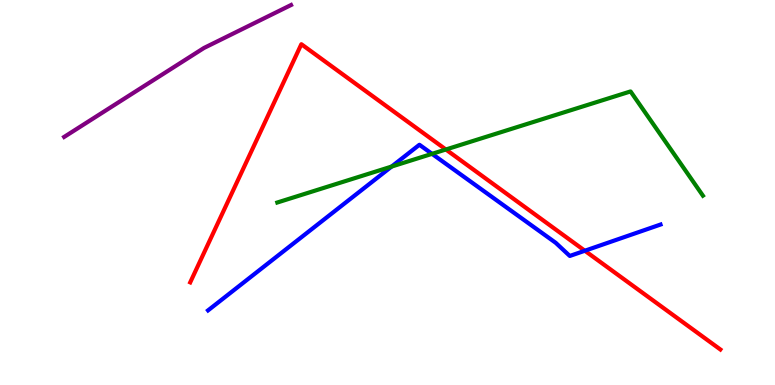[{'lines': ['blue', 'red'], 'intersections': [{'x': 7.55, 'y': 3.49}]}, {'lines': ['green', 'red'], 'intersections': [{'x': 5.75, 'y': 6.12}]}, {'lines': ['purple', 'red'], 'intersections': []}, {'lines': ['blue', 'green'], 'intersections': [{'x': 5.05, 'y': 5.67}, {'x': 5.57, 'y': 6.0}]}, {'lines': ['blue', 'purple'], 'intersections': []}, {'lines': ['green', 'purple'], 'intersections': []}]